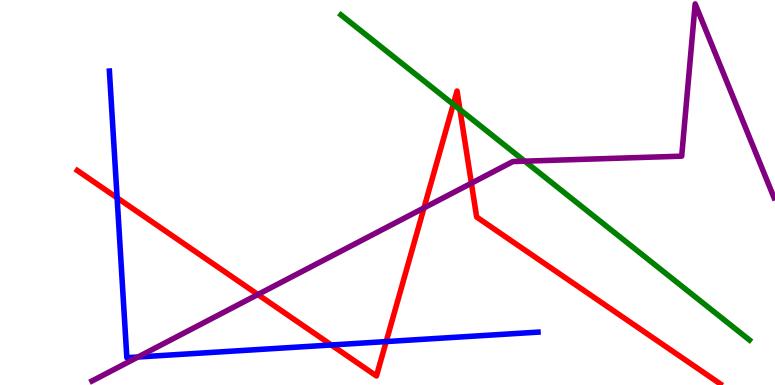[{'lines': ['blue', 'red'], 'intersections': [{'x': 1.51, 'y': 4.86}, {'x': 4.28, 'y': 1.04}, {'x': 4.98, 'y': 1.13}]}, {'lines': ['green', 'red'], 'intersections': [{'x': 5.85, 'y': 7.29}, {'x': 5.93, 'y': 7.15}]}, {'lines': ['purple', 'red'], 'intersections': [{'x': 3.33, 'y': 2.35}, {'x': 5.47, 'y': 4.6}, {'x': 6.08, 'y': 5.24}]}, {'lines': ['blue', 'green'], 'intersections': []}, {'lines': ['blue', 'purple'], 'intersections': [{'x': 1.78, 'y': 0.727}]}, {'lines': ['green', 'purple'], 'intersections': [{'x': 6.77, 'y': 5.81}]}]